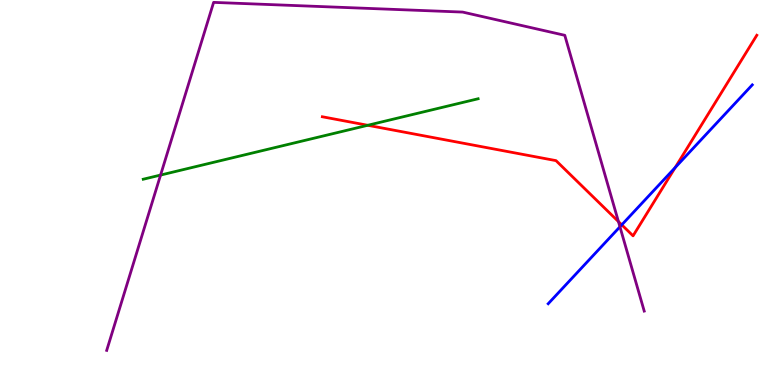[{'lines': ['blue', 'red'], 'intersections': [{'x': 8.02, 'y': 4.16}, {'x': 8.71, 'y': 5.65}]}, {'lines': ['green', 'red'], 'intersections': [{'x': 4.75, 'y': 6.75}]}, {'lines': ['purple', 'red'], 'intersections': [{'x': 7.98, 'y': 4.25}]}, {'lines': ['blue', 'green'], 'intersections': []}, {'lines': ['blue', 'purple'], 'intersections': [{'x': 8.0, 'y': 4.11}]}, {'lines': ['green', 'purple'], 'intersections': [{'x': 2.07, 'y': 5.45}]}]